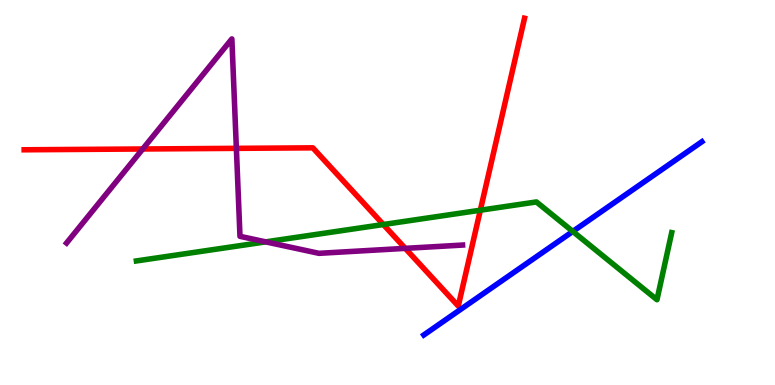[{'lines': ['blue', 'red'], 'intersections': []}, {'lines': ['green', 'red'], 'intersections': [{'x': 4.95, 'y': 4.17}, {'x': 6.2, 'y': 4.54}]}, {'lines': ['purple', 'red'], 'intersections': [{'x': 1.84, 'y': 6.13}, {'x': 3.05, 'y': 6.15}, {'x': 5.23, 'y': 3.55}]}, {'lines': ['blue', 'green'], 'intersections': [{'x': 7.39, 'y': 3.99}]}, {'lines': ['blue', 'purple'], 'intersections': []}, {'lines': ['green', 'purple'], 'intersections': [{'x': 3.43, 'y': 3.72}]}]